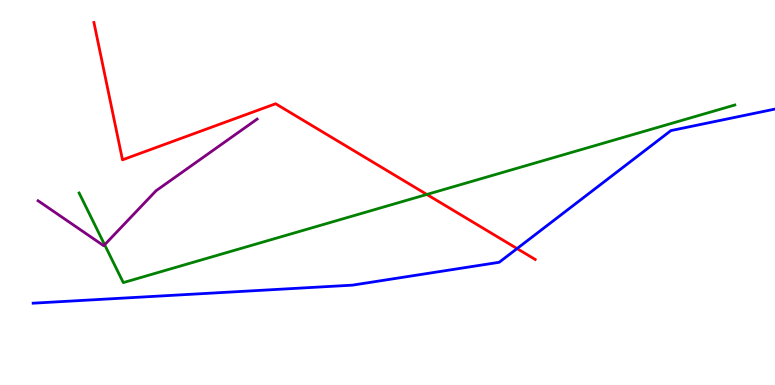[{'lines': ['blue', 'red'], 'intersections': [{'x': 6.67, 'y': 3.54}]}, {'lines': ['green', 'red'], 'intersections': [{'x': 5.51, 'y': 4.95}]}, {'lines': ['purple', 'red'], 'intersections': []}, {'lines': ['blue', 'green'], 'intersections': []}, {'lines': ['blue', 'purple'], 'intersections': []}, {'lines': ['green', 'purple'], 'intersections': [{'x': 1.35, 'y': 3.64}]}]